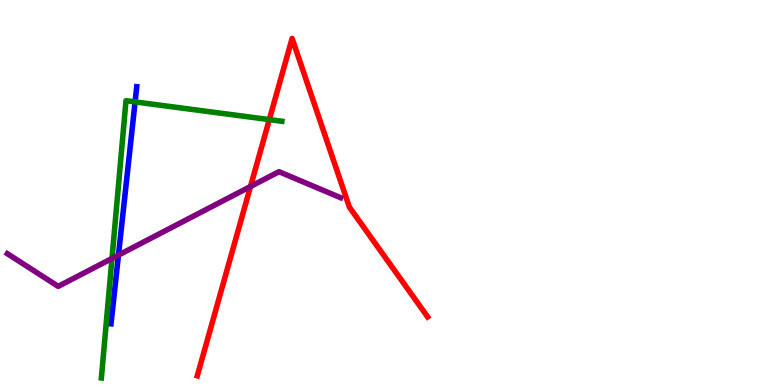[{'lines': ['blue', 'red'], 'intersections': []}, {'lines': ['green', 'red'], 'intersections': [{'x': 3.47, 'y': 6.89}]}, {'lines': ['purple', 'red'], 'intersections': [{'x': 3.23, 'y': 5.16}]}, {'lines': ['blue', 'green'], 'intersections': [{'x': 1.74, 'y': 7.35}]}, {'lines': ['blue', 'purple'], 'intersections': [{'x': 1.53, 'y': 3.37}]}, {'lines': ['green', 'purple'], 'intersections': [{'x': 1.44, 'y': 3.29}]}]